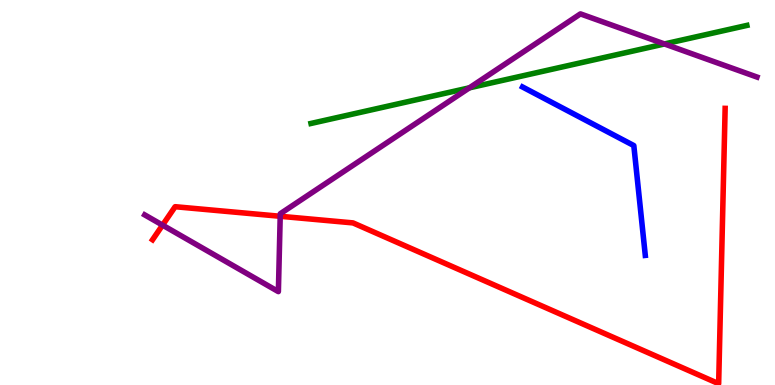[{'lines': ['blue', 'red'], 'intersections': []}, {'lines': ['green', 'red'], 'intersections': []}, {'lines': ['purple', 'red'], 'intersections': [{'x': 2.1, 'y': 4.15}, {'x': 3.62, 'y': 4.38}]}, {'lines': ['blue', 'green'], 'intersections': []}, {'lines': ['blue', 'purple'], 'intersections': []}, {'lines': ['green', 'purple'], 'intersections': [{'x': 6.06, 'y': 7.72}, {'x': 8.57, 'y': 8.86}]}]